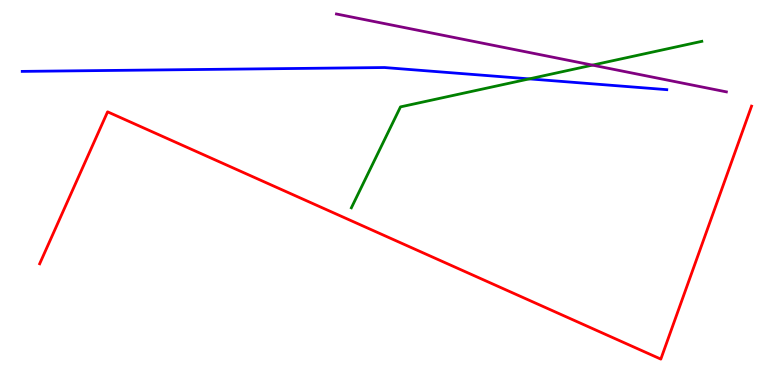[{'lines': ['blue', 'red'], 'intersections': []}, {'lines': ['green', 'red'], 'intersections': []}, {'lines': ['purple', 'red'], 'intersections': []}, {'lines': ['blue', 'green'], 'intersections': [{'x': 6.83, 'y': 7.95}]}, {'lines': ['blue', 'purple'], 'intersections': []}, {'lines': ['green', 'purple'], 'intersections': [{'x': 7.64, 'y': 8.31}]}]